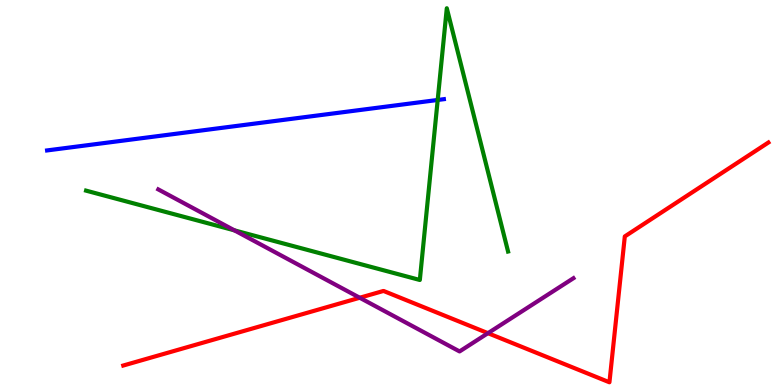[{'lines': ['blue', 'red'], 'intersections': []}, {'lines': ['green', 'red'], 'intersections': []}, {'lines': ['purple', 'red'], 'intersections': [{'x': 4.64, 'y': 2.27}, {'x': 6.3, 'y': 1.35}]}, {'lines': ['blue', 'green'], 'intersections': [{'x': 5.65, 'y': 7.4}]}, {'lines': ['blue', 'purple'], 'intersections': []}, {'lines': ['green', 'purple'], 'intersections': [{'x': 3.02, 'y': 4.02}]}]